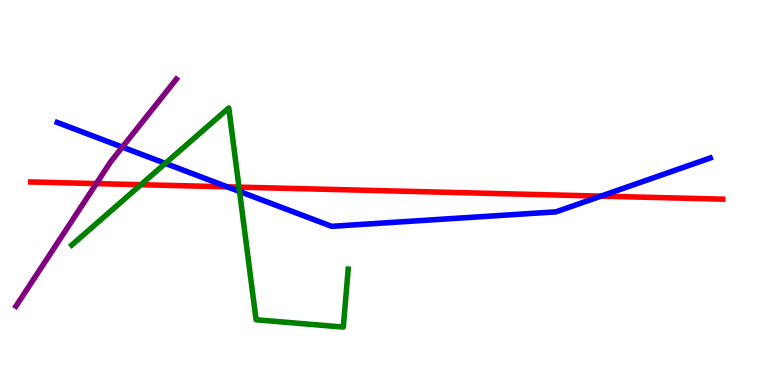[{'lines': ['blue', 'red'], 'intersections': [{'x': 2.93, 'y': 5.15}, {'x': 7.75, 'y': 4.91}]}, {'lines': ['green', 'red'], 'intersections': [{'x': 1.82, 'y': 5.2}, {'x': 3.08, 'y': 5.14}]}, {'lines': ['purple', 'red'], 'intersections': [{'x': 1.24, 'y': 5.23}]}, {'lines': ['blue', 'green'], 'intersections': [{'x': 2.13, 'y': 5.76}, {'x': 3.09, 'y': 5.03}]}, {'lines': ['blue', 'purple'], 'intersections': [{'x': 1.58, 'y': 6.18}]}, {'lines': ['green', 'purple'], 'intersections': []}]